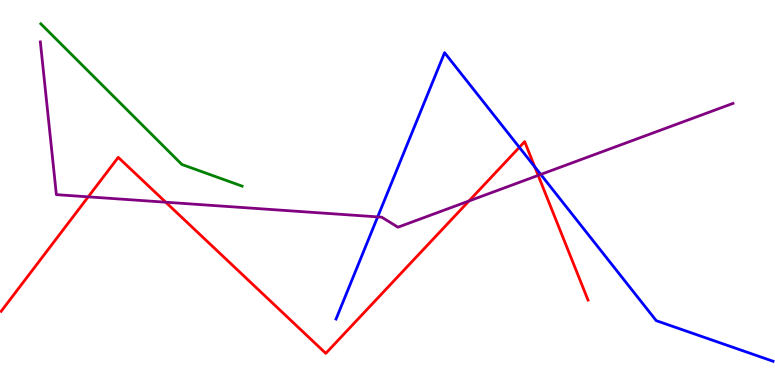[{'lines': ['blue', 'red'], 'intersections': [{'x': 6.7, 'y': 6.17}, {'x': 6.9, 'y': 5.67}]}, {'lines': ['green', 'red'], 'intersections': []}, {'lines': ['purple', 'red'], 'intersections': [{'x': 1.14, 'y': 4.89}, {'x': 2.14, 'y': 4.75}, {'x': 6.05, 'y': 4.78}, {'x': 6.94, 'y': 5.44}]}, {'lines': ['blue', 'green'], 'intersections': []}, {'lines': ['blue', 'purple'], 'intersections': [{'x': 4.87, 'y': 4.37}, {'x': 6.98, 'y': 5.47}]}, {'lines': ['green', 'purple'], 'intersections': []}]